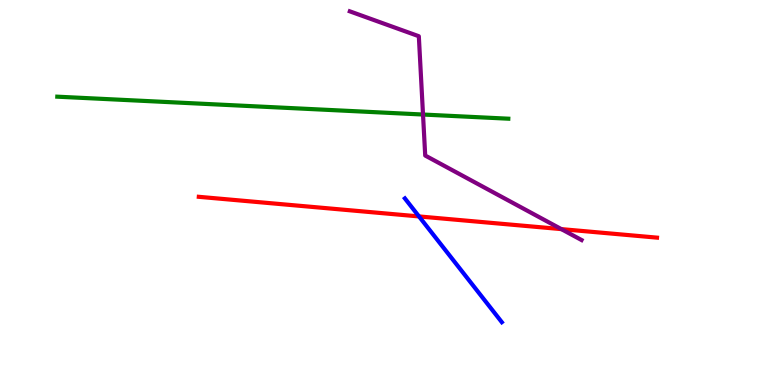[{'lines': ['blue', 'red'], 'intersections': [{'x': 5.41, 'y': 4.38}]}, {'lines': ['green', 'red'], 'intersections': []}, {'lines': ['purple', 'red'], 'intersections': [{'x': 7.24, 'y': 4.05}]}, {'lines': ['blue', 'green'], 'intersections': []}, {'lines': ['blue', 'purple'], 'intersections': []}, {'lines': ['green', 'purple'], 'intersections': [{'x': 5.46, 'y': 7.03}]}]